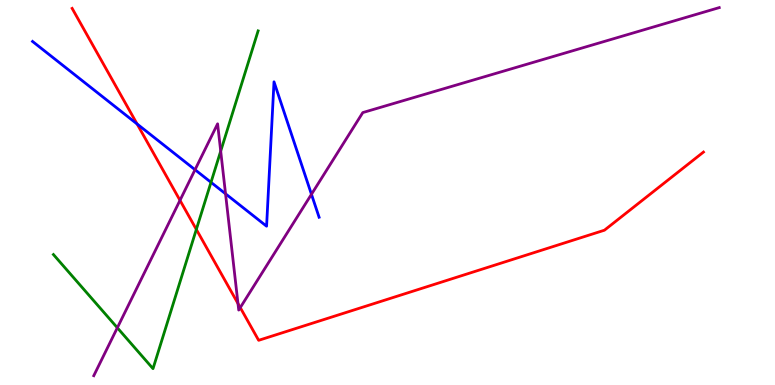[{'lines': ['blue', 'red'], 'intersections': [{'x': 1.77, 'y': 6.78}]}, {'lines': ['green', 'red'], 'intersections': [{'x': 2.53, 'y': 4.04}]}, {'lines': ['purple', 'red'], 'intersections': [{'x': 2.32, 'y': 4.8}, {'x': 3.07, 'y': 2.12}, {'x': 3.1, 'y': 2.01}]}, {'lines': ['blue', 'green'], 'intersections': [{'x': 2.72, 'y': 5.26}]}, {'lines': ['blue', 'purple'], 'intersections': [{'x': 2.52, 'y': 5.59}, {'x': 2.91, 'y': 4.97}, {'x': 4.02, 'y': 4.95}]}, {'lines': ['green', 'purple'], 'intersections': [{'x': 1.51, 'y': 1.49}, {'x': 2.85, 'y': 6.07}]}]